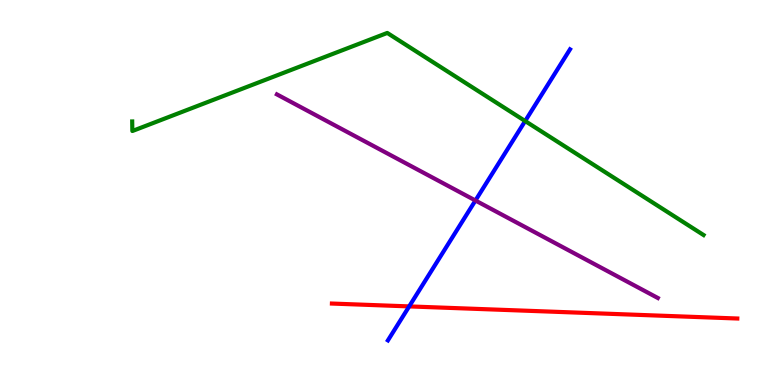[{'lines': ['blue', 'red'], 'intersections': [{'x': 5.28, 'y': 2.04}]}, {'lines': ['green', 'red'], 'intersections': []}, {'lines': ['purple', 'red'], 'intersections': []}, {'lines': ['blue', 'green'], 'intersections': [{'x': 6.78, 'y': 6.86}]}, {'lines': ['blue', 'purple'], 'intersections': [{'x': 6.13, 'y': 4.79}]}, {'lines': ['green', 'purple'], 'intersections': []}]